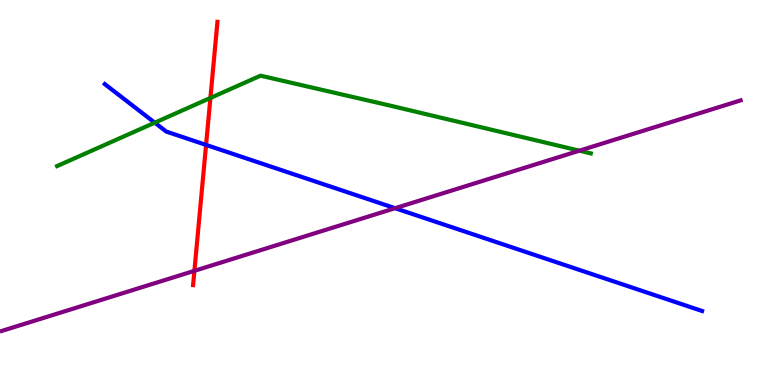[{'lines': ['blue', 'red'], 'intersections': [{'x': 2.66, 'y': 6.24}]}, {'lines': ['green', 'red'], 'intersections': [{'x': 2.71, 'y': 7.46}]}, {'lines': ['purple', 'red'], 'intersections': [{'x': 2.51, 'y': 2.97}]}, {'lines': ['blue', 'green'], 'intersections': [{'x': 2.0, 'y': 6.81}]}, {'lines': ['blue', 'purple'], 'intersections': [{'x': 5.1, 'y': 4.59}]}, {'lines': ['green', 'purple'], 'intersections': [{'x': 7.48, 'y': 6.09}]}]